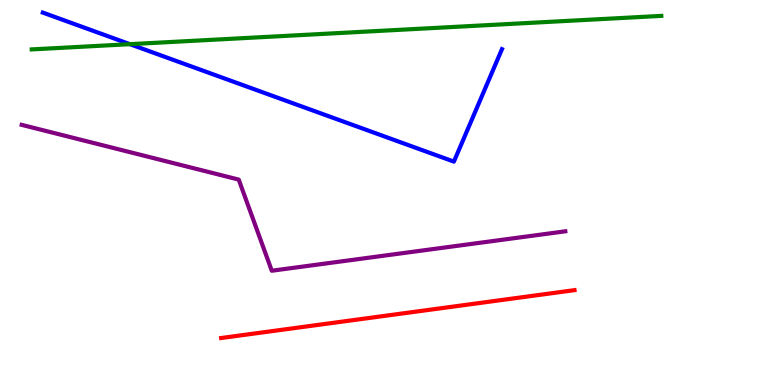[{'lines': ['blue', 'red'], 'intersections': []}, {'lines': ['green', 'red'], 'intersections': []}, {'lines': ['purple', 'red'], 'intersections': []}, {'lines': ['blue', 'green'], 'intersections': [{'x': 1.68, 'y': 8.85}]}, {'lines': ['blue', 'purple'], 'intersections': []}, {'lines': ['green', 'purple'], 'intersections': []}]